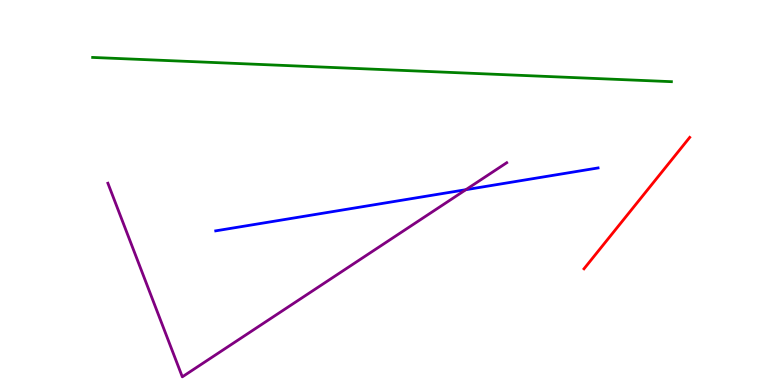[{'lines': ['blue', 'red'], 'intersections': []}, {'lines': ['green', 'red'], 'intersections': []}, {'lines': ['purple', 'red'], 'intersections': []}, {'lines': ['blue', 'green'], 'intersections': []}, {'lines': ['blue', 'purple'], 'intersections': [{'x': 6.01, 'y': 5.07}]}, {'lines': ['green', 'purple'], 'intersections': []}]